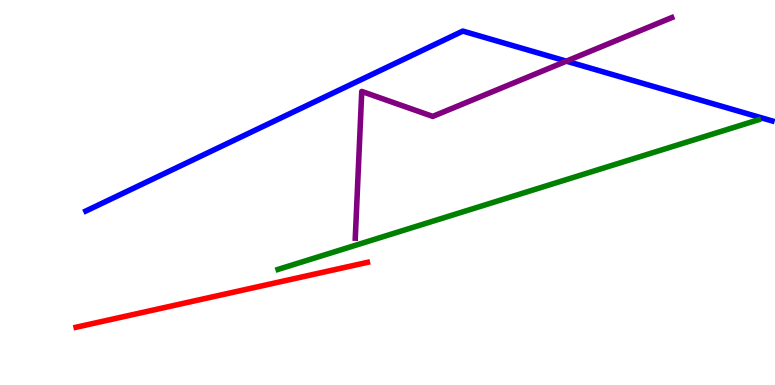[{'lines': ['blue', 'red'], 'intersections': []}, {'lines': ['green', 'red'], 'intersections': []}, {'lines': ['purple', 'red'], 'intersections': []}, {'lines': ['blue', 'green'], 'intersections': []}, {'lines': ['blue', 'purple'], 'intersections': [{'x': 7.31, 'y': 8.41}]}, {'lines': ['green', 'purple'], 'intersections': []}]